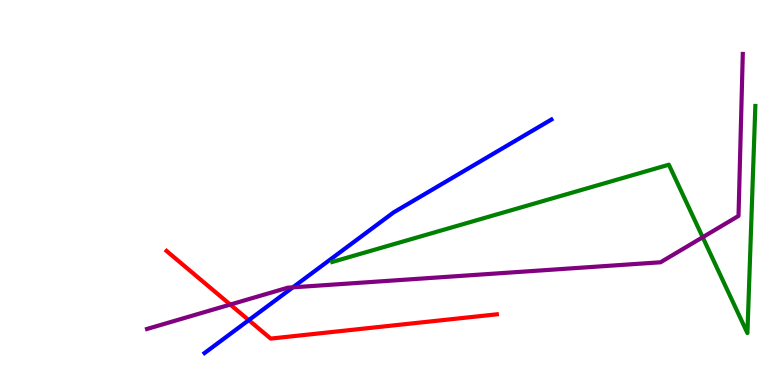[{'lines': ['blue', 'red'], 'intersections': [{'x': 3.21, 'y': 1.68}]}, {'lines': ['green', 'red'], 'intersections': []}, {'lines': ['purple', 'red'], 'intersections': [{'x': 2.97, 'y': 2.09}]}, {'lines': ['blue', 'green'], 'intersections': []}, {'lines': ['blue', 'purple'], 'intersections': [{'x': 3.78, 'y': 2.54}]}, {'lines': ['green', 'purple'], 'intersections': [{'x': 9.07, 'y': 3.84}]}]